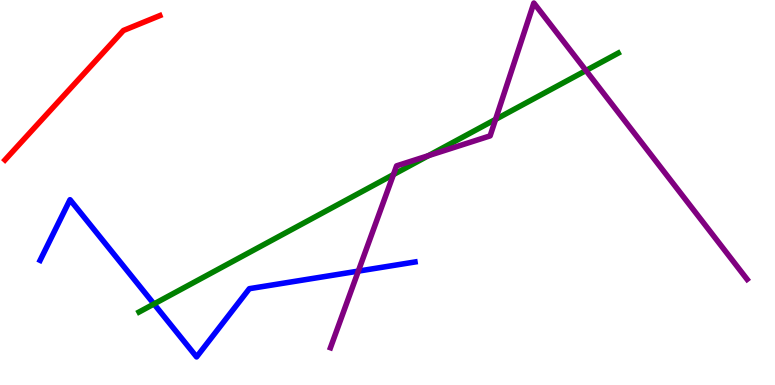[{'lines': ['blue', 'red'], 'intersections': []}, {'lines': ['green', 'red'], 'intersections': []}, {'lines': ['purple', 'red'], 'intersections': []}, {'lines': ['blue', 'green'], 'intersections': [{'x': 1.99, 'y': 2.1}]}, {'lines': ['blue', 'purple'], 'intersections': [{'x': 4.62, 'y': 2.96}]}, {'lines': ['green', 'purple'], 'intersections': [{'x': 5.08, 'y': 5.47}, {'x': 5.53, 'y': 5.96}, {'x': 6.39, 'y': 6.9}, {'x': 7.56, 'y': 8.17}]}]